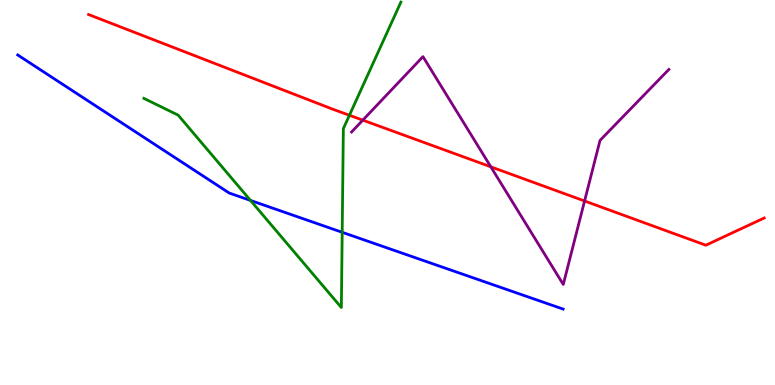[{'lines': ['blue', 'red'], 'intersections': []}, {'lines': ['green', 'red'], 'intersections': [{'x': 4.51, 'y': 7.01}]}, {'lines': ['purple', 'red'], 'intersections': [{'x': 4.68, 'y': 6.88}, {'x': 6.33, 'y': 5.67}, {'x': 7.54, 'y': 4.78}]}, {'lines': ['blue', 'green'], 'intersections': [{'x': 3.23, 'y': 4.79}, {'x': 4.42, 'y': 3.97}]}, {'lines': ['blue', 'purple'], 'intersections': []}, {'lines': ['green', 'purple'], 'intersections': []}]